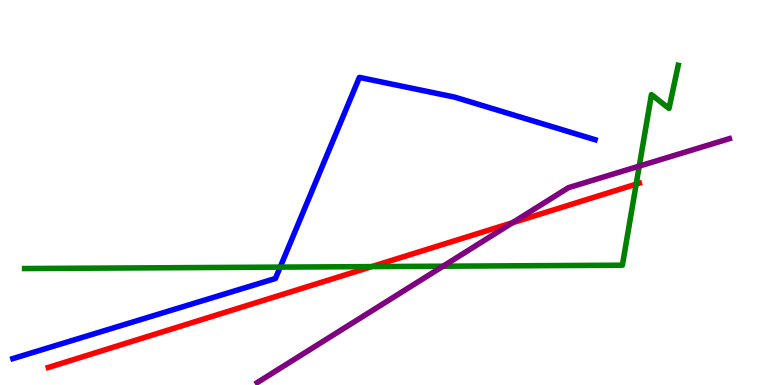[{'lines': ['blue', 'red'], 'intersections': []}, {'lines': ['green', 'red'], 'intersections': [{'x': 4.8, 'y': 3.08}, {'x': 8.21, 'y': 5.22}]}, {'lines': ['purple', 'red'], 'intersections': [{'x': 6.61, 'y': 4.22}]}, {'lines': ['blue', 'green'], 'intersections': [{'x': 3.62, 'y': 3.06}]}, {'lines': ['blue', 'purple'], 'intersections': []}, {'lines': ['green', 'purple'], 'intersections': [{'x': 5.72, 'y': 3.09}, {'x': 8.25, 'y': 5.69}]}]